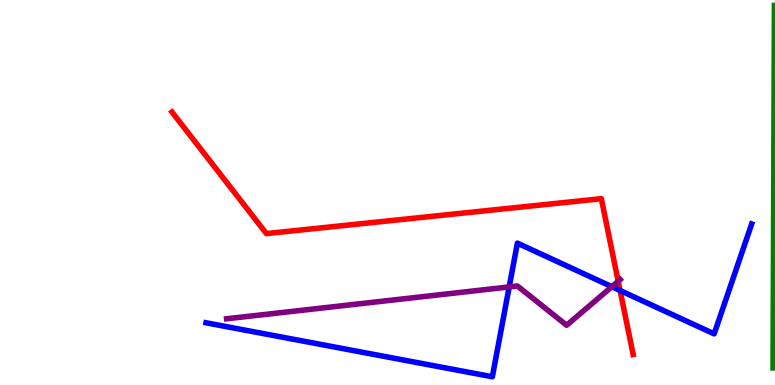[{'lines': ['blue', 'red'], 'intersections': [{'x': 8.0, 'y': 2.45}]}, {'lines': ['green', 'red'], 'intersections': []}, {'lines': ['purple', 'red'], 'intersections': [{'x': 7.98, 'y': 2.69}]}, {'lines': ['blue', 'green'], 'intersections': []}, {'lines': ['blue', 'purple'], 'intersections': [{'x': 6.57, 'y': 2.55}, {'x': 7.89, 'y': 2.55}]}, {'lines': ['green', 'purple'], 'intersections': []}]